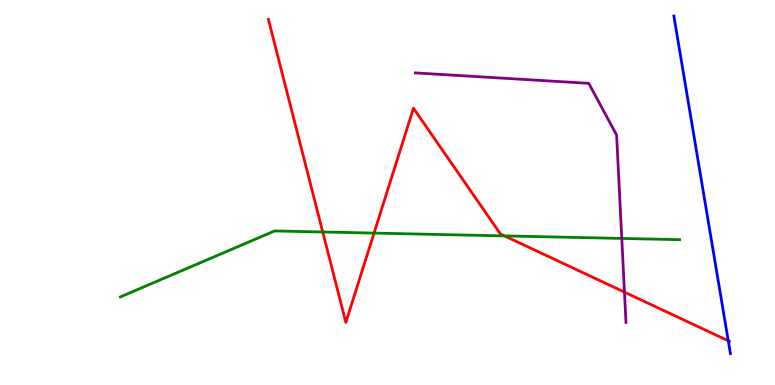[{'lines': ['blue', 'red'], 'intersections': [{'x': 9.4, 'y': 1.15}]}, {'lines': ['green', 'red'], 'intersections': [{'x': 4.16, 'y': 3.97}, {'x': 4.83, 'y': 3.95}, {'x': 6.51, 'y': 3.87}]}, {'lines': ['purple', 'red'], 'intersections': [{'x': 8.06, 'y': 2.41}]}, {'lines': ['blue', 'green'], 'intersections': []}, {'lines': ['blue', 'purple'], 'intersections': []}, {'lines': ['green', 'purple'], 'intersections': [{'x': 8.02, 'y': 3.81}]}]